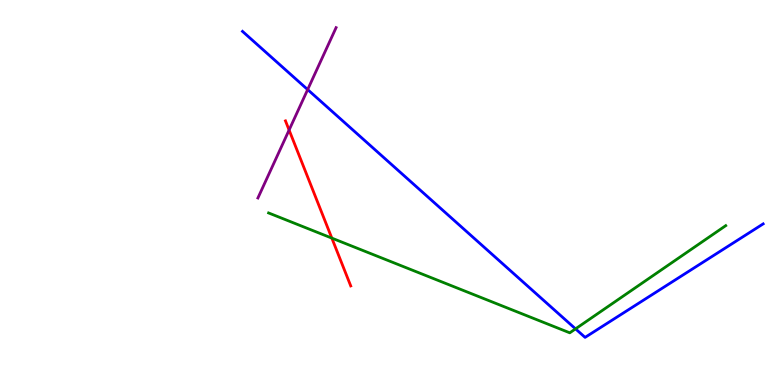[{'lines': ['blue', 'red'], 'intersections': []}, {'lines': ['green', 'red'], 'intersections': [{'x': 4.28, 'y': 3.82}]}, {'lines': ['purple', 'red'], 'intersections': [{'x': 3.73, 'y': 6.62}]}, {'lines': ['blue', 'green'], 'intersections': [{'x': 7.43, 'y': 1.46}]}, {'lines': ['blue', 'purple'], 'intersections': [{'x': 3.97, 'y': 7.67}]}, {'lines': ['green', 'purple'], 'intersections': []}]